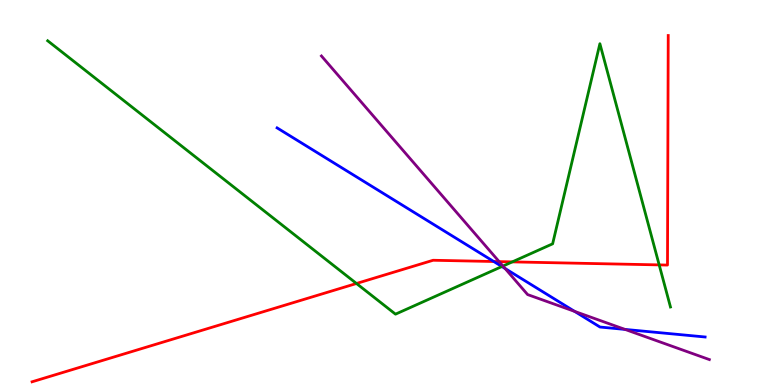[{'lines': ['blue', 'red'], 'intersections': [{'x': 6.37, 'y': 3.21}]}, {'lines': ['green', 'red'], 'intersections': [{'x': 4.6, 'y': 2.64}, {'x': 6.61, 'y': 3.2}, {'x': 8.51, 'y': 3.12}]}, {'lines': ['purple', 'red'], 'intersections': [{'x': 6.44, 'y': 3.2}]}, {'lines': ['blue', 'green'], 'intersections': [{'x': 6.48, 'y': 3.08}]}, {'lines': ['blue', 'purple'], 'intersections': [{'x': 6.52, 'y': 3.03}, {'x': 7.41, 'y': 1.91}, {'x': 8.06, 'y': 1.44}]}, {'lines': ['green', 'purple'], 'intersections': [{'x': 6.49, 'y': 3.09}]}]